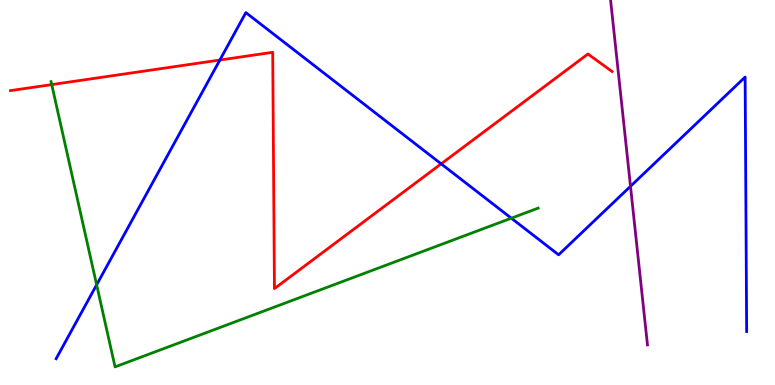[{'lines': ['blue', 'red'], 'intersections': [{'x': 2.84, 'y': 8.44}, {'x': 5.69, 'y': 5.74}]}, {'lines': ['green', 'red'], 'intersections': [{'x': 0.667, 'y': 7.8}]}, {'lines': ['purple', 'red'], 'intersections': []}, {'lines': ['blue', 'green'], 'intersections': [{'x': 1.25, 'y': 2.6}, {'x': 6.6, 'y': 4.33}]}, {'lines': ['blue', 'purple'], 'intersections': [{'x': 8.14, 'y': 5.16}]}, {'lines': ['green', 'purple'], 'intersections': []}]